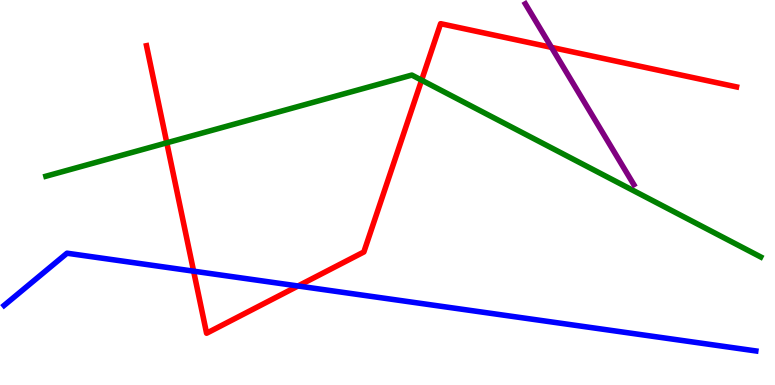[{'lines': ['blue', 'red'], 'intersections': [{'x': 2.5, 'y': 2.96}, {'x': 3.85, 'y': 2.57}]}, {'lines': ['green', 'red'], 'intersections': [{'x': 2.15, 'y': 6.29}, {'x': 5.44, 'y': 7.92}]}, {'lines': ['purple', 'red'], 'intersections': [{'x': 7.12, 'y': 8.77}]}, {'lines': ['blue', 'green'], 'intersections': []}, {'lines': ['blue', 'purple'], 'intersections': []}, {'lines': ['green', 'purple'], 'intersections': []}]